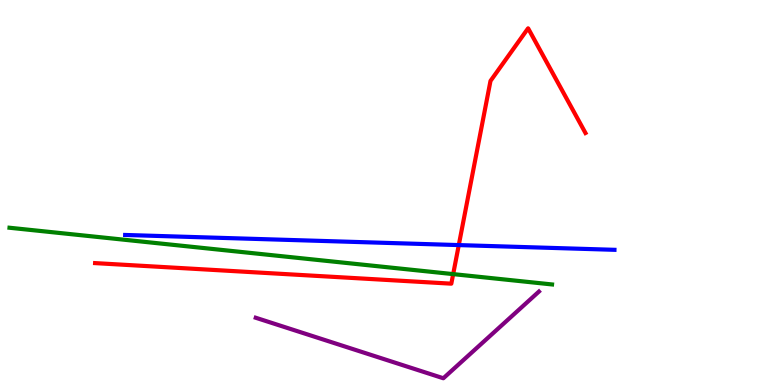[{'lines': ['blue', 'red'], 'intersections': [{'x': 5.92, 'y': 3.63}]}, {'lines': ['green', 'red'], 'intersections': [{'x': 5.85, 'y': 2.88}]}, {'lines': ['purple', 'red'], 'intersections': []}, {'lines': ['blue', 'green'], 'intersections': []}, {'lines': ['blue', 'purple'], 'intersections': []}, {'lines': ['green', 'purple'], 'intersections': []}]